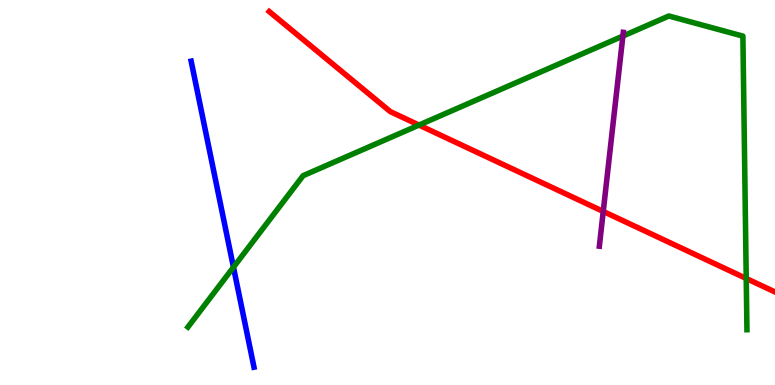[{'lines': ['blue', 'red'], 'intersections': []}, {'lines': ['green', 'red'], 'intersections': [{'x': 5.41, 'y': 6.75}, {'x': 9.63, 'y': 2.77}]}, {'lines': ['purple', 'red'], 'intersections': [{'x': 7.78, 'y': 4.51}]}, {'lines': ['blue', 'green'], 'intersections': [{'x': 3.01, 'y': 3.06}]}, {'lines': ['blue', 'purple'], 'intersections': []}, {'lines': ['green', 'purple'], 'intersections': [{'x': 8.04, 'y': 9.06}]}]